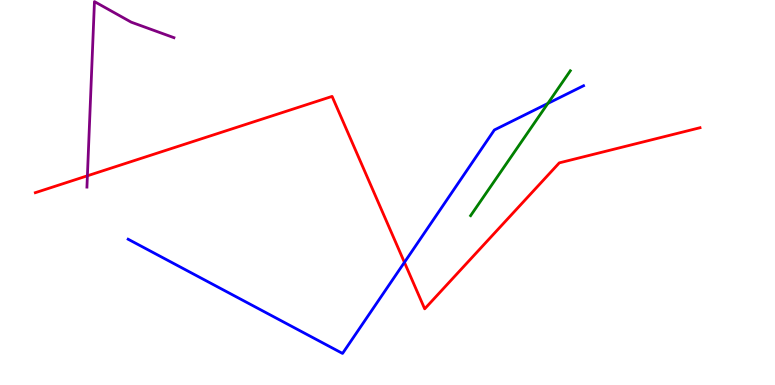[{'lines': ['blue', 'red'], 'intersections': [{'x': 5.22, 'y': 3.19}]}, {'lines': ['green', 'red'], 'intersections': []}, {'lines': ['purple', 'red'], 'intersections': [{'x': 1.13, 'y': 5.43}]}, {'lines': ['blue', 'green'], 'intersections': [{'x': 7.07, 'y': 7.31}]}, {'lines': ['blue', 'purple'], 'intersections': []}, {'lines': ['green', 'purple'], 'intersections': []}]